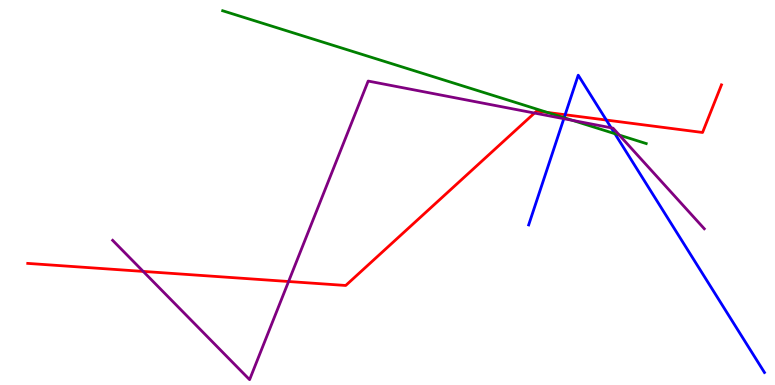[{'lines': ['blue', 'red'], 'intersections': [{'x': 7.29, 'y': 7.02}, {'x': 7.82, 'y': 6.88}]}, {'lines': ['green', 'red'], 'intersections': [{'x': 7.06, 'y': 7.08}]}, {'lines': ['purple', 'red'], 'intersections': [{'x': 1.85, 'y': 2.95}, {'x': 3.72, 'y': 2.69}, {'x': 6.9, 'y': 7.06}]}, {'lines': ['blue', 'green'], 'intersections': [{'x': 7.28, 'y': 6.94}, {'x': 7.93, 'y': 6.53}]}, {'lines': ['blue', 'purple'], 'intersections': [{'x': 7.28, 'y': 6.92}, {'x': 7.89, 'y': 6.68}]}, {'lines': ['green', 'purple'], 'intersections': [{'x': 7.39, 'y': 6.87}, {'x': 7.99, 'y': 6.49}]}]